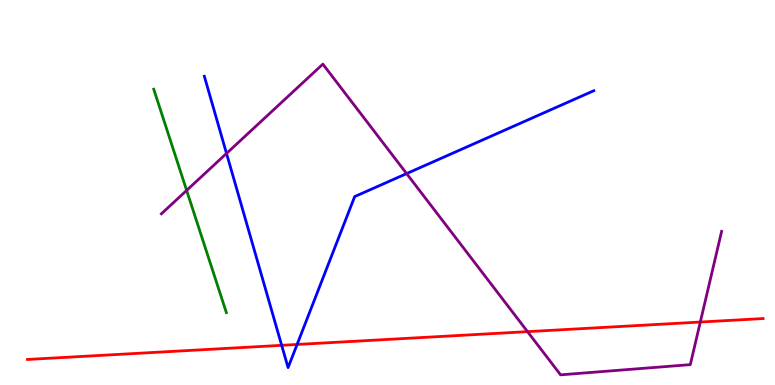[{'lines': ['blue', 'red'], 'intersections': [{'x': 3.63, 'y': 1.03}, {'x': 3.83, 'y': 1.05}]}, {'lines': ['green', 'red'], 'intersections': []}, {'lines': ['purple', 'red'], 'intersections': [{'x': 6.81, 'y': 1.39}, {'x': 9.04, 'y': 1.64}]}, {'lines': ['blue', 'green'], 'intersections': []}, {'lines': ['blue', 'purple'], 'intersections': [{'x': 2.92, 'y': 6.01}, {'x': 5.25, 'y': 5.49}]}, {'lines': ['green', 'purple'], 'intersections': [{'x': 2.41, 'y': 5.05}]}]